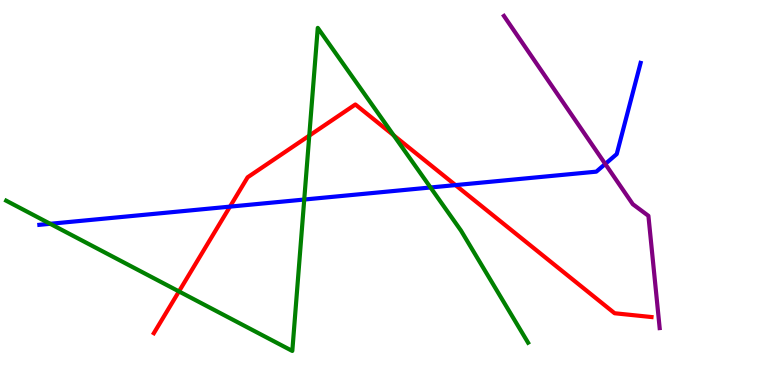[{'lines': ['blue', 'red'], 'intersections': [{'x': 2.97, 'y': 4.63}, {'x': 5.88, 'y': 5.19}]}, {'lines': ['green', 'red'], 'intersections': [{'x': 2.31, 'y': 2.43}, {'x': 3.99, 'y': 6.48}, {'x': 5.08, 'y': 6.48}]}, {'lines': ['purple', 'red'], 'intersections': []}, {'lines': ['blue', 'green'], 'intersections': [{'x': 0.648, 'y': 4.19}, {'x': 3.93, 'y': 4.82}, {'x': 5.56, 'y': 5.13}]}, {'lines': ['blue', 'purple'], 'intersections': [{'x': 7.81, 'y': 5.74}]}, {'lines': ['green', 'purple'], 'intersections': []}]